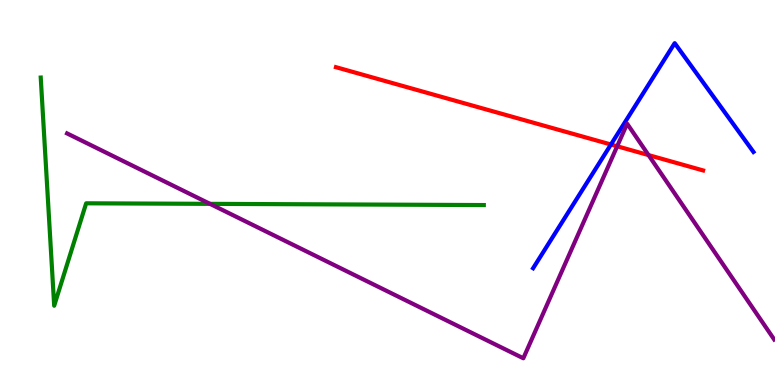[{'lines': ['blue', 'red'], 'intersections': [{'x': 7.88, 'y': 6.25}]}, {'lines': ['green', 'red'], 'intersections': []}, {'lines': ['purple', 'red'], 'intersections': [{'x': 7.96, 'y': 6.2}, {'x': 8.37, 'y': 5.97}]}, {'lines': ['blue', 'green'], 'intersections': []}, {'lines': ['blue', 'purple'], 'intersections': []}, {'lines': ['green', 'purple'], 'intersections': [{'x': 2.71, 'y': 4.71}]}]